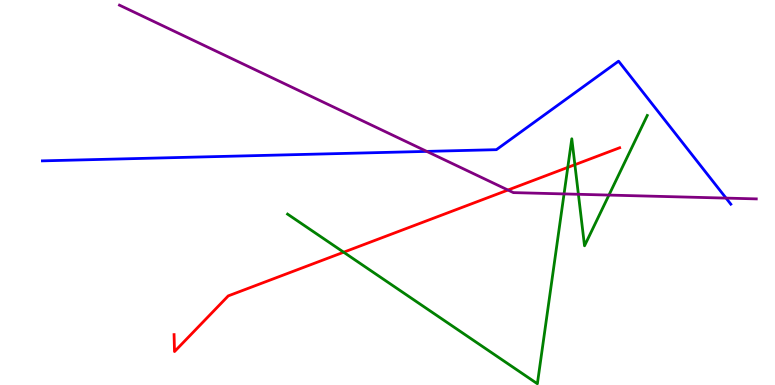[{'lines': ['blue', 'red'], 'intersections': []}, {'lines': ['green', 'red'], 'intersections': [{'x': 4.43, 'y': 3.45}, {'x': 7.33, 'y': 5.65}, {'x': 7.42, 'y': 5.72}]}, {'lines': ['purple', 'red'], 'intersections': [{'x': 6.55, 'y': 5.06}]}, {'lines': ['blue', 'green'], 'intersections': []}, {'lines': ['blue', 'purple'], 'intersections': [{'x': 5.51, 'y': 6.07}, {'x': 9.37, 'y': 4.85}]}, {'lines': ['green', 'purple'], 'intersections': [{'x': 7.28, 'y': 4.96}, {'x': 7.46, 'y': 4.95}, {'x': 7.86, 'y': 4.93}]}]